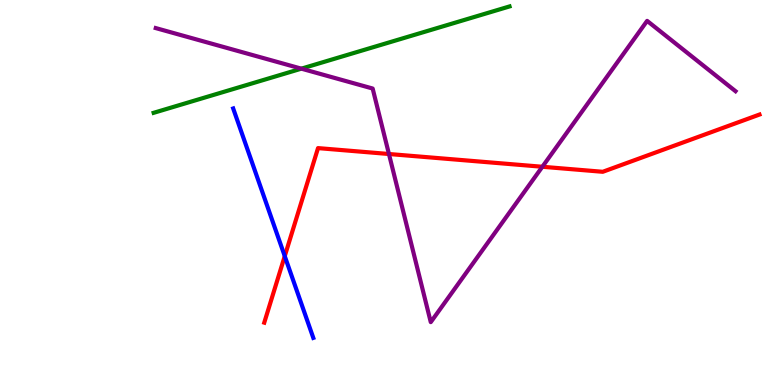[{'lines': ['blue', 'red'], 'intersections': [{'x': 3.67, 'y': 3.35}]}, {'lines': ['green', 'red'], 'intersections': []}, {'lines': ['purple', 'red'], 'intersections': [{'x': 5.02, 'y': 6.0}, {'x': 7.0, 'y': 5.67}]}, {'lines': ['blue', 'green'], 'intersections': []}, {'lines': ['blue', 'purple'], 'intersections': []}, {'lines': ['green', 'purple'], 'intersections': [{'x': 3.89, 'y': 8.22}]}]